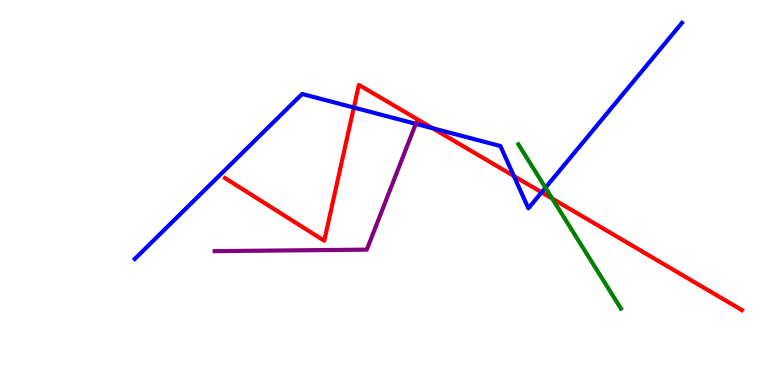[{'lines': ['blue', 'red'], 'intersections': [{'x': 4.57, 'y': 7.21}, {'x': 5.58, 'y': 6.67}, {'x': 6.63, 'y': 5.43}, {'x': 6.99, 'y': 5.0}]}, {'lines': ['green', 'red'], 'intersections': [{'x': 7.13, 'y': 4.84}]}, {'lines': ['purple', 'red'], 'intersections': []}, {'lines': ['blue', 'green'], 'intersections': [{'x': 7.04, 'y': 5.12}]}, {'lines': ['blue', 'purple'], 'intersections': [{'x': 5.37, 'y': 6.78}]}, {'lines': ['green', 'purple'], 'intersections': []}]